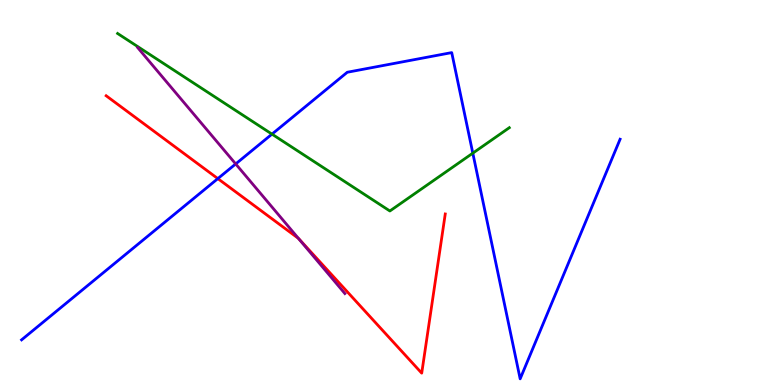[{'lines': ['blue', 'red'], 'intersections': [{'x': 2.81, 'y': 5.36}]}, {'lines': ['green', 'red'], 'intersections': []}, {'lines': ['purple', 'red'], 'intersections': [{'x': 3.85, 'y': 3.81}]}, {'lines': ['blue', 'green'], 'intersections': [{'x': 3.51, 'y': 6.52}, {'x': 6.1, 'y': 6.02}]}, {'lines': ['blue', 'purple'], 'intersections': [{'x': 3.04, 'y': 5.74}]}, {'lines': ['green', 'purple'], 'intersections': []}]